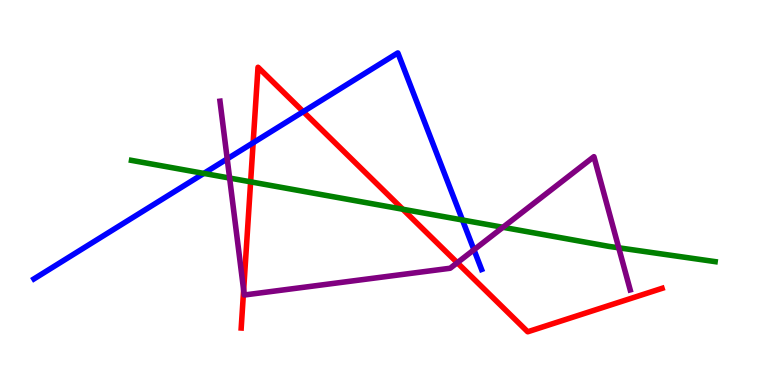[{'lines': ['blue', 'red'], 'intersections': [{'x': 3.27, 'y': 6.29}, {'x': 3.91, 'y': 7.1}]}, {'lines': ['green', 'red'], 'intersections': [{'x': 3.23, 'y': 5.28}, {'x': 5.2, 'y': 4.56}]}, {'lines': ['purple', 'red'], 'intersections': [{'x': 3.14, 'y': 2.47}, {'x': 5.9, 'y': 3.18}]}, {'lines': ['blue', 'green'], 'intersections': [{'x': 2.63, 'y': 5.5}, {'x': 5.97, 'y': 4.29}]}, {'lines': ['blue', 'purple'], 'intersections': [{'x': 2.93, 'y': 5.87}, {'x': 6.12, 'y': 3.51}]}, {'lines': ['green', 'purple'], 'intersections': [{'x': 2.96, 'y': 5.38}, {'x': 6.49, 'y': 4.1}, {'x': 7.98, 'y': 3.56}]}]